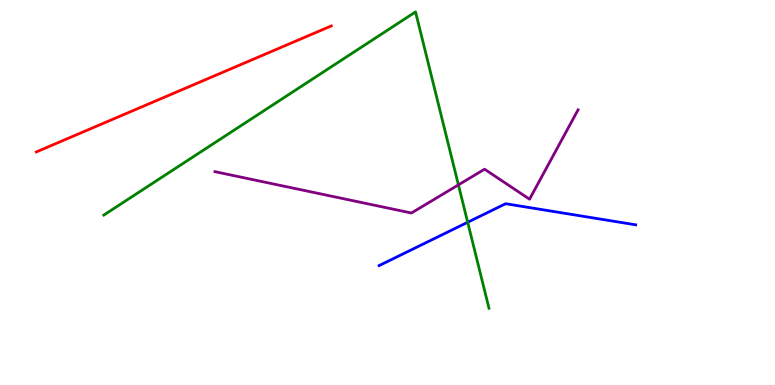[{'lines': ['blue', 'red'], 'intersections': []}, {'lines': ['green', 'red'], 'intersections': []}, {'lines': ['purple', 'red'], 'intersections': []}, {'lines': ['blue', 'green'], 'intersections': [{'x': 6.03, 'y': 4.23}]}, {'lines': ['blue', 'purple'], 'intersections': []}, {'lines': ['green', 'purple'], 'intersections': [{'x': 5.91, 'y': 5.2}]}]